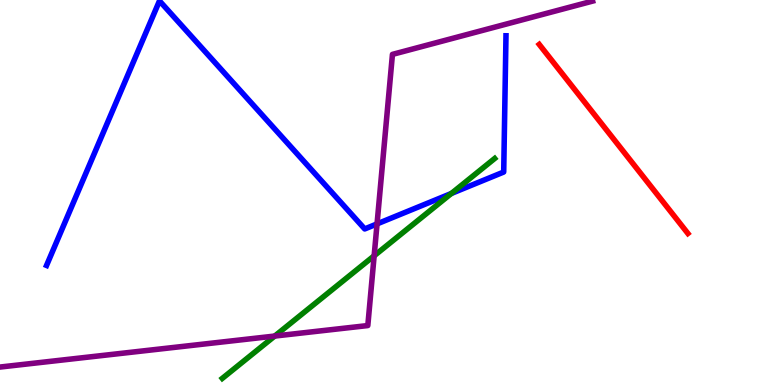[{'lines': ['blue', 'red'], 'intersections': []}, {'lines': ['green', 'red'], 'intersections': []}, {'lines': ['purple', 'red'], 'intersections': []}, {'lines': ['blue', 'green'], 'intersections': [{'x': 5.82, 'y': 4.97}]}, {'lines': ['blue', 'purple'], 'intersections': [{'x': 4.87, 'y': 4.18}]}, {'lines': ['green', 'purple'], 'intersections': [{'x': 3.54, 'y': 1.27}, {'x': 4.83, 'y': 3.36}]}]